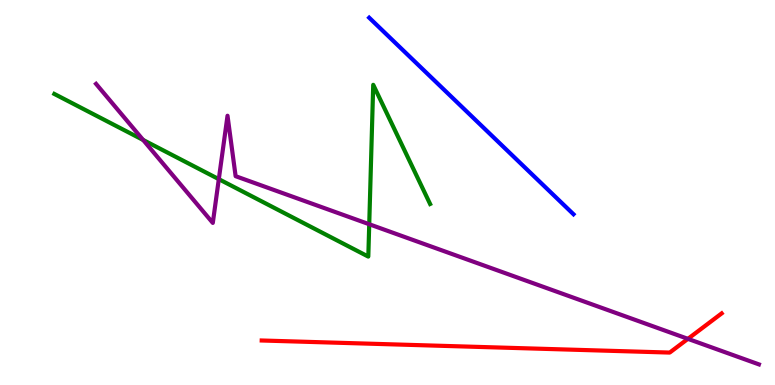[{'lines': ['blue', 'red'], 'intersections': []}, {'lines': ['green', 'red'], 'intersections': []}, {'lines': ['purple', 'red'], 'intersections': [{'x': 8.88, 'y': 1.2}]}, {'lines': ['blue', 'green'], 'intersections': []}, {'lines': ['blue', 'purple'], 'intersections': []}, {'lines': ['green', 'purple'], 'intersections': [{'x': 1.85, 'y': 6.37}, {'x': 2.82, 'y': 5.35}, {'x': 4.76, 'y': 4.18}]}]